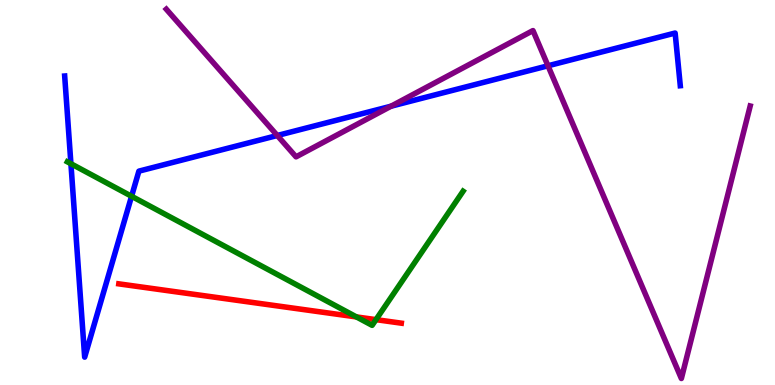[{'lines': ['blue', 'red'], 'intersections': []}, {'lines': ['green', 'red'], 'intersections': [{'x': 4.6, 'y': 1.77}, {'x': 4.85, 'y': 1.7}]}, {'lines': ['purple', 'red'], 'intersections': []}, {'lines': ['blue', 'green'], 'intersections': [{'x': 0.915, 'y': 5.75}, {'x': 1.7, 'y': 4.9}]}, {'lines': ['blue', 'purple'], 'intersections': [{'x': 3.58, 'y': 6.48}, {'x': 5.05, 'y': 7.24}, {'x': 7.07, 'y': 8.29}]}, {'lines': ['green', 'purple'], 'intersections': []}]